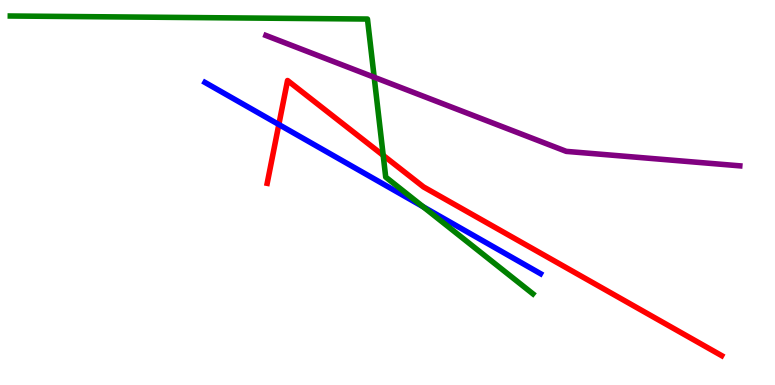[{'lines': ['blue', 'red'], 'intersections': [{'x': 3.6, 'y': 6.77}]}, {'lines': ['green', 'red'], 'intersections': [{'x': 4.94, 'y': 5.96}]}, {'lines': ['purple', 'red'], 'intersections': []}, {'lines': ['blue', 'green'], 'intersections': [{'x': 5.46, 'y': 4.63}]}, {'lines': ['blue', 'purple'], 'intersections': []}, {'lines': ['green', 'purple'], 'intersections': [{'x': 4.83, 'y': 7.99}]}]